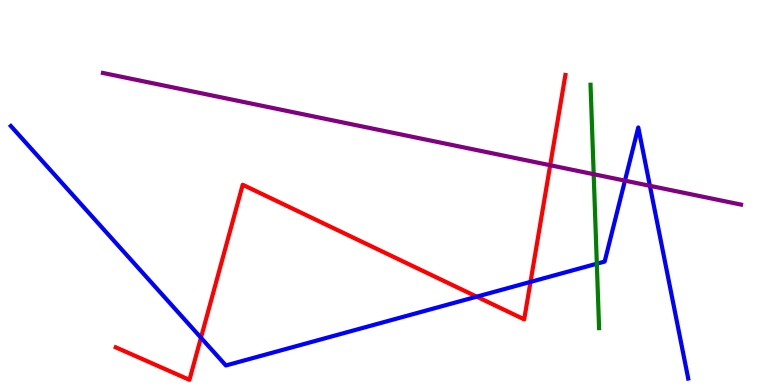[{'lines': ['blue', 'red'], 'intersections': [{'x': 2.59, 'y': 1.23}, {'x': 6.15, 'y': 2.29}, {'x': 6.85, 'y': 2.68}]}, {'lines': ['green', 'red'], 'intersections': []}, {'lines': ['purple', 'red'], 'intersections': [{'x': 7.1, 'y': 5.71}]}, {'lines': ['blue', 'green'], 'intersections': [{'x': 7.7, 'y': 3.15}]}, {'lines': ['blue', 'purple'], 'intersections': [{'x': 8.06, 'y': 5.31}, {'x': 8.39, 'y': 5.17}]}, {'lines': ['green', 'purple'], 'intersections': [{'x': 7.66, 'y': 5.48}]}]